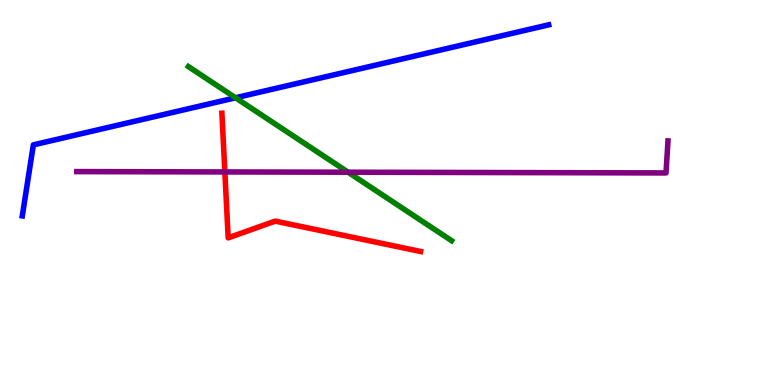[{'lines': ['blue', 'red'], 'intersections': []}, {'lines': ['green', 'red'], 'intersections': []}, {'lines': ['purple', 'red'], 'intersections': [{'x': 2.9, 'y': 5.53}]}, {'lines': ['blue', 'green'], 'intersections': [{'x': 3.04, 'y': 7.46}]}, {'lines': ['blue', 'purple'], 'intersections': []}, {'lines': ['green', 'purple'], 'intersections': [{'x': 4.49, 'y': 5.53}]}]